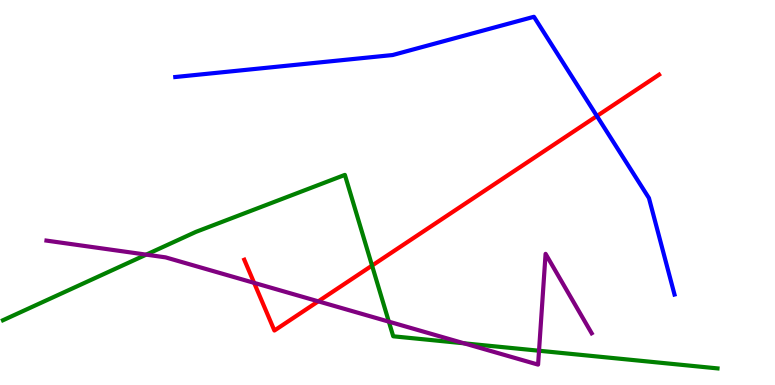[{'lines': ['blue', 'red'], 'intersections': [{'x': 7.7, 'y': 6.99}]}, {'lines': ['green', 'red'], 'intersections': [{'x': 4.8, 'y': 3.1}]}, {'lines': ['purple', 'red'], 'intersections': [{'x': 3.28, 'y': 2.65}, {'x': 4.11, 'y': 2.17}]}, {'lines': ['blue', 'green'], 'intersections': []}, {'lines': ['blue', 'purple'], 'intersections': []}, {'lines': ['green', 'purple'], 'intersections': [{'x': 1.89, 'y': 3.39}, {'x': 5.02, 'y': 1.65}, {'x': 5.99, 'y': 1.08}, {'x': 6.96, 'y': 0.89}]}]